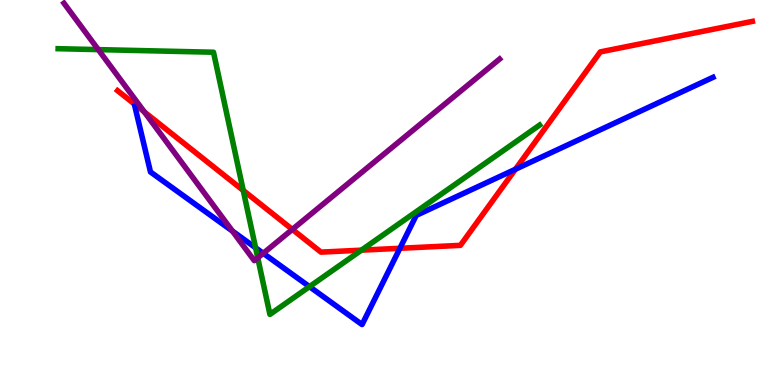[{'lines': ['blue', 'red'], 'intersections': [{'x': 5.16, 'y': 3.55}, {'x': 6.65, 'y': 5.6}]}, {'lines': ['green', 'red'], 'intersections': [{'x': 3.14, 'y': 5.05}, {'x': 4.66, 'y': 3.5}]}, {'lines': ['purple', 'red'], 'intersections': [{'x': 1.86, 'y': 7.09}, {'x': 3.77, 'y': 4.04}]}, {'lines': ['blue', 'green'], 'intersections': [{'x': 3.3, 'y': 3.56}, {'x': 3.99, 'y': 2.55}]}, {'lines': ['blue', 'purple'], 'intersections': [{'x': 3.0, 'y': 4.0}, {'x': 3.4, 'y': 3.42}]}, {'lines': ['green', 'purple'], 'intersections': [{'x': 1.27, 'y': 8.71}, {'x': 3.33, 'y': 3.3}]}]